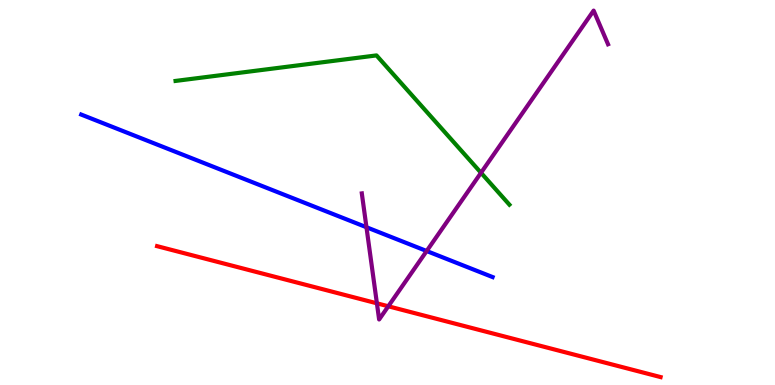[{'lines': ['blue', 'red'], 'intersections': []}, {'lines': ['green', 'red'], 'intersections': []}, {'lines': ['purple', 'red'], 'intersections': [{'x': 4.86, 'y': 2.12}, {'x': 5.01, 'y': 2.04}]}, {'lines': ['blue', 'green'], 'intersections': []}, {'lines': ['blue', 'purple'], 'intersections': [{'x': 4.73, 'y': 4.1}, {'x': 5.51, 'y': 3.48}]}, {'lines': ['green', 'purple'], 'intersections': [{'x': 6.21, 'y': 5.51}]}]